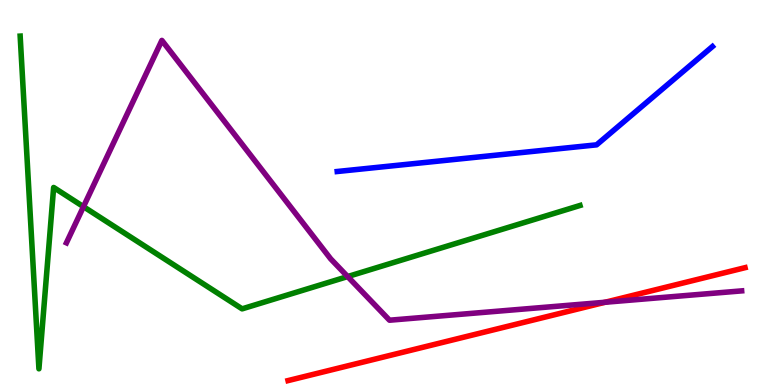[{'lines': ['blue', 'red'], 'intersections': []}, {'lines': ['green', 'red'], 'intersections': []}, {'lines': ['purple', 'red'], 'intersections': [{'x': 7.81, 'y': 2.15}]}, {'lines': ['blue', 'green'], 'intersections': []}, {'lines': ['blue', 'purple'], 'intersections': []}, {'lines': ['green', 'purple'], 'intersections': [{'x': 1.08, 'y': 4.63}, {'x': 4.49, 'y': 2.82}]}]